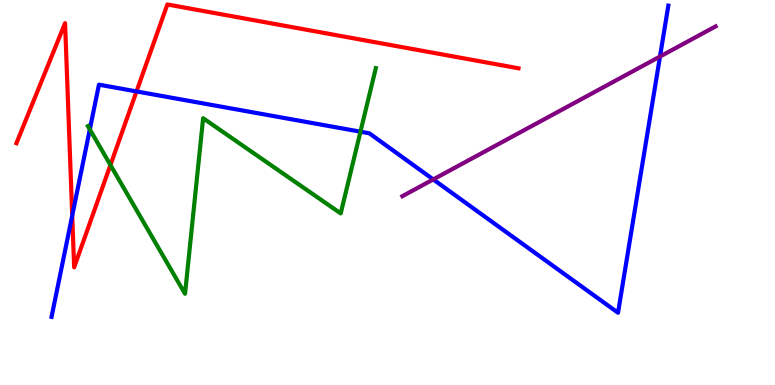[{'lines': ['blue', 'red'], 'intersections': [{'x': 0.932, 'y': 4.4}, {'x': 1.76, 'y': 7.63}]}, {'lines': ['green', 'red'], 'intersections': [{'x': 1.42, 'y': 5.71}]}, {'lines': ['purple', 'red'], 'intersections': []}, {'lines': ['blue', 'green'], 'intersections': [{'x': 1.16, 'y': 6.64}, {'x': 4.65, 'y': 6.58}]}, {'lines': ['blue', 'purple'], 'intersections': [{'x': 5.59, 'y': 5.34}, {'x': 8.52, 'y': 8.53}]}, {'lines': ['green', 'purple'], 'intersections': []}]